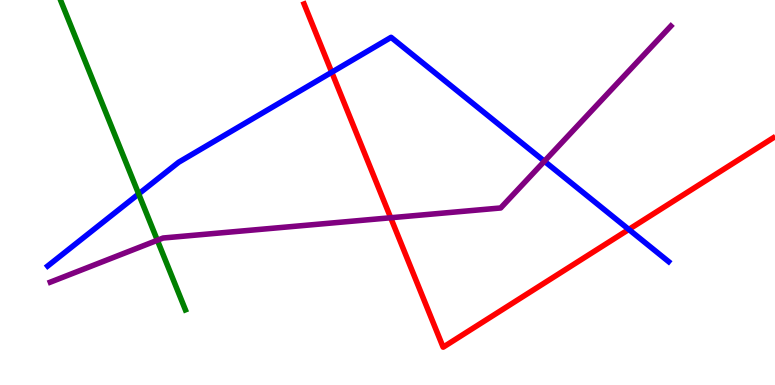[{'lines': ['blue', 'red'], 'intersections': [{'x': 4.28, 'y': 8.12}, {'x': 8.11, 'y': 4.04}]}, {'lines': ['green', 'red'], 'intersections': []}, {'lines': ['purple', 'red'], 'intersections': [{'x': 5.04, 'y': 4.34}]}, {'lines': ['blue', 'green'], 'intersections': [{'x': 1.79, 'y': 4.96}]}, {'lines': ['blue', 'purple'], 'intersections': [{'x': 7.02, 'y': 5.81}]}, {'lines': ['green', 'purple'], 'intersections': [{'x': 2.03, 'y': 3.76}]}]